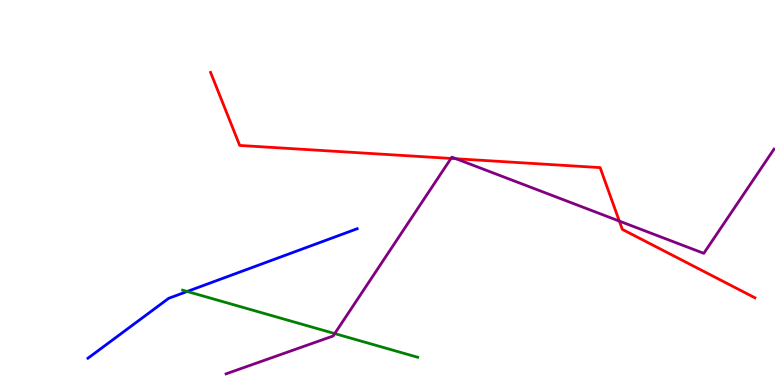[{'lines': ['blue', 'red'], 'intersections': []}, {'lines': ['green', 'red'], 'intersections': []}, {'lines': ['purple', 'red'], 'intersections': [{'x': 5.82, 'y': 5.88}, {'x': 5.88, 'y': 5.88}, {'x': 7.99, 'y': 4.26}]}, {'lines': ['blue', 'green'], 'intersections': [{'x': 2.42, 'y': 2.43}]}, {'lines': ['blue', 'purple'], 'intersections': []}, {'lines': ['green', 'purple'], 'intersections': [{'x': 4.32, 'y': 1.34}]}]